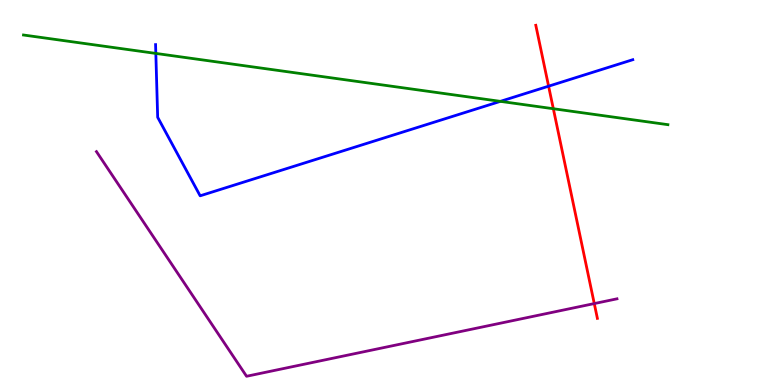[{'lines': ['blue', 'red'], 'intersections': [{'x': 7.08, 'y': 7.76}]}, {'lines': ['green', 'red'], 'intersections': [{'x': 7.14, 'y': 7.18}]}, {'lines': ['purple', 'red'], 'intersections': [{'x': 7.67, 'y': 2.12}]}, {'lines': ['blue', 'green'], 'intersections': [{'x': 2.01, 'y': 8.61}, {'x': 6.46, 'y': 7.37}]}, {'lines': ['blue', 'purple'], 'intersections': []}, {'lines': ['green', 'purple'], 'intersections': []}]